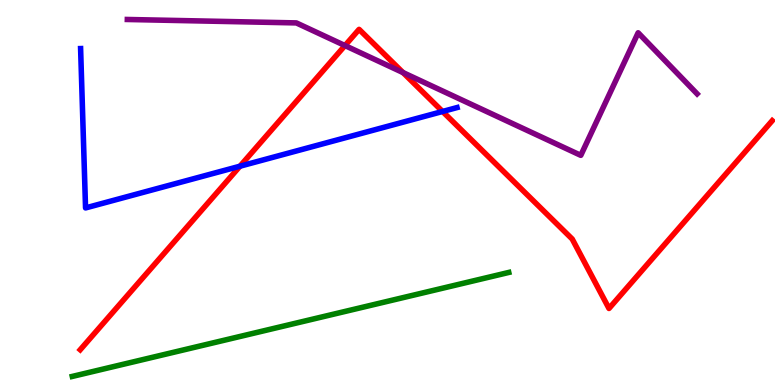[{'lines': ['blue', 'red'], 'intersections': [{'x': 3.1, 'y': 5.68}, {'x': 5.71, 'y': 7.1}]}, {'lines': ['green', 'red'], 'intersections': []}, {'lines': ['purple', 'red'], 'intersections': [{'x': 4.45, 'y': 8.82}, {'x': 5.2, 'y': 8.11}]}, {'lines': ['blue', 'green'], 'intersections': []}, {'lines': ['blue', 'purple'], 'intersections': []}, {'lines': ['green', 'purple'], 'intersections': []}]